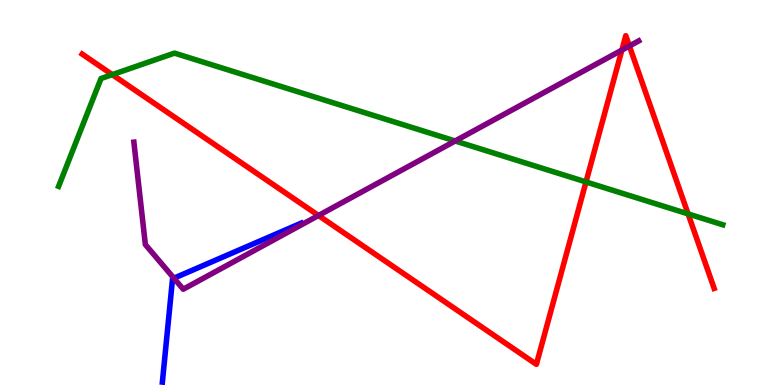[{'lines': ['blue', 'red'], 'intersections': []}, {'lines': ['green', 'red'], 'intersections': [{'x': 1.45, 'y': 8.06}, {'x': 7.56, 'y': 5.27}, {'x': 8.88, 'y': 4.44}]}, {'lines': ['purple', 'red'], 'intersections': [{'x': 4.11, 'y': 4.4}, {'x': 8.02, 'y': 8.7}, {'x': 8.12, 'y': 8.81}]}, {'lines': ['blue', 'green'], 'intersections': []}, {'lines': ['blue', 'purple'], 'intersections': [{'x': 2.24, 'y': 2.77}]}, {'lines': ['green', 'purple'], 'intersections': [{'x': 5.87, 'y': 6.34}]}]